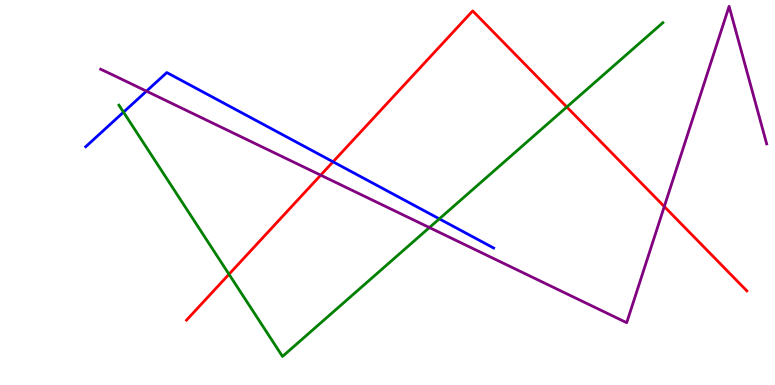[{'lines': ['blue', 'red'], 'intersections': [{'x': 4.3, 'y': 5.8}]}, {'lines': ['green', 'red'], 'intersections': [{'x': 2.95, 'y': 2.88}, {'x': 7.31, 'y': 7.22}]}, {'lines': ['purple', 'red'], 'intersections': [{'x': 4.14, 'y': 5.45}, {'x': 8.57, 'y': 4.63}]}, {'lines': ['blue', 'green'], 'intersections': [{'x': 1.59, 'y': 7.09}, {'x': 5.67, 'y': 4.32}]}, {'lines': ['blue', 'purple'], 'intersections': [{'x': 1.89, 'y': 7.63}]}, {'lines': ['green', 'purple'], 'intersections': [{'x': 5.54, 'y': 4.09}]}]